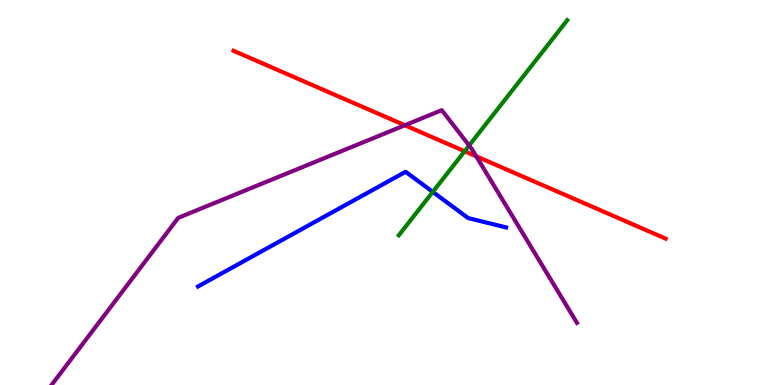[{'lines': ['blue', 'red'], 'intersections': []}, {'lines': ['green', 'red'], 'intersections': [{'x': 6.0, 'y': 6.07}]}, {'lines': ['purple', 'red'], 'intersections': [{'x': 5.22, 'y': 6.75}, {'x': 6.14, 'y': 5.94}]}, {'lines': ['blue', 'green'], 'intersections': [{'x': 5.58, 'y': 5.02}]}, {'lines': ['blue', 'purple'], 'intersections': []}, {'lines': ['green', 'purple'], 'intersections': [{'x': 6.05, 'y': 6.22}]}]